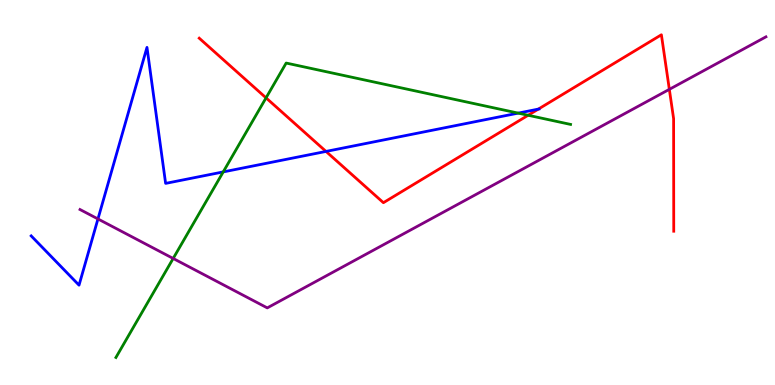[{'lines': ['blue', 'red'], 'intersections': [{'x': 4.21, 'y': 6.07}, {'x': 6.95, 'y': 7.17}]}, {'lines': ['green', 'red'], 'intersections': [{'x': 3.43, 'y': 7.46}, {'x': 6.81, 'y': 7.01}]}, {'lines': ['purple', 'red'], 'intersections': [{'x': 8.64, 'y': 7.68}]}, {'lines': ['blue', 'green'], 'intersections': [{'x': 2.88, 'y': 5.53}, {'x': 6.69, 'y': 7.06}]}, {'lines': ['blue', 'purple'], 'intersections': [{'x': 1.26, 'y': 4.31}]}, {'lines': ['green', 'purple'], 'intersections': [{'x': 2.23, 'y': 3.29}]}]